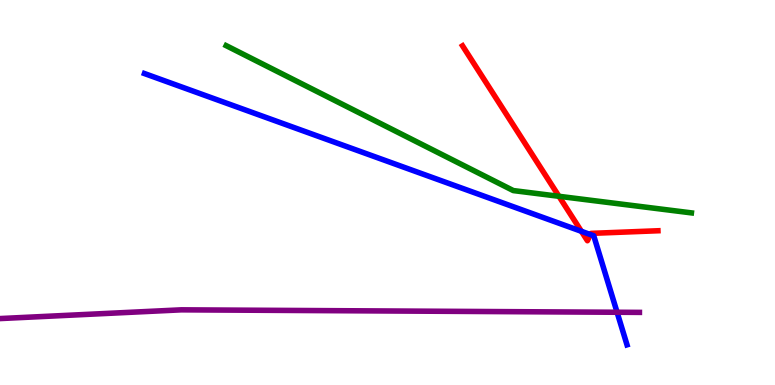[{'lines': ['blue', 'red'], 'intersections': [{'x': 7.5, 'y': 3.99}, {'x': 7.62, 'y': 3.91}]}, {'lines': ['green', 'red'], 'intersections': [{'x': 7.21, 'y': 4.9}]}, {'lines': ['purple', 'red'], 'intersections': []}, {'lines': ['blue', 'green'], 'intersections': []}, {'lines': ['blue', 'purple'], 'intersections': [{'x': 7.96, 'y': 1.89}]}, {'lines': ['green', 'purple'], 'intersections': []}]